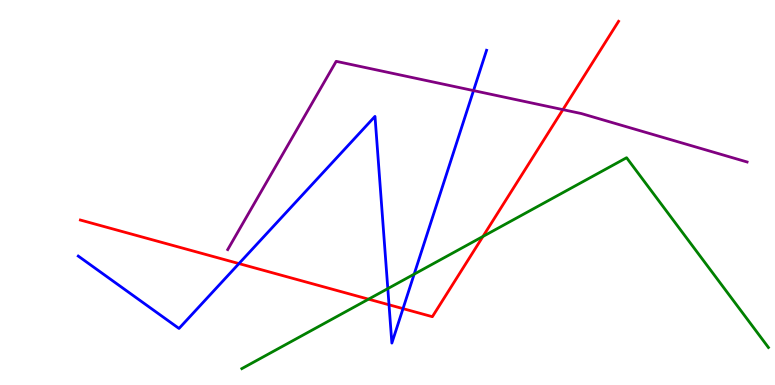[{'lines': ['blue', 'red'], 'intersections': [{'x': 3.08, 'y': 3.15}, {'x': 5.02, 'y': 2.08}, {'x': 5.2, 'y': 1.98}]}, {'lines': ['green', 'red'], 'intersections': [{'x': 4.76, 'y': 2.23}, {'x': 6.23, 'y': 3.86}]}, {'lines': ['purple', 'red'], 'intersections': [{'x': 7.26, 'y': 7.15}]}, {'lines': ['blue', 'green'], 'intersections': [{'x': 5.0, 'y': 2.5}, {'x': 5.34, 'y': 2.88}]}, {'lines': ['blue', 'purple'], 'intersections': [{'x': 6.11, 'y': 7.65}]}, {'lines': ['green', 'purple'], 'intersections': []}]